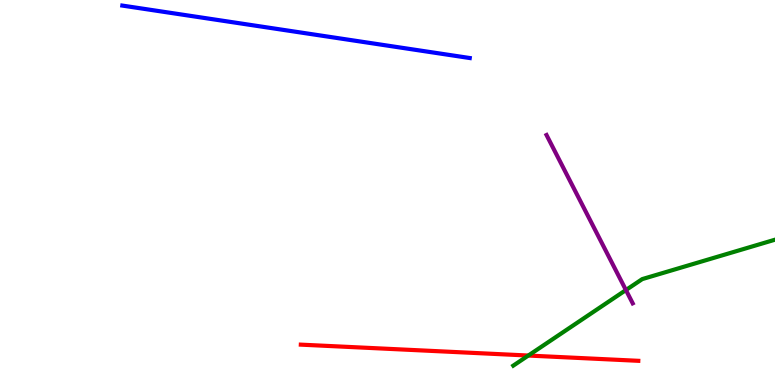[{'lines': ['blue', 'red'], 'intersections': []}, {'lines': ['green', 'red'], 'intersections': [{'x': 6.82, 'y': 0.765}]}, {'lines': ['purple', 'red'], 'intersections': []}, {'lines': ['blue', 'green'], 'intersections': []}, {'lines': ['blue', 'purple'], 'intersections': []}, {'lines': ['green', 'purple'], 'intersections': [{'x': 8.08, 'y': 2.47}]}]